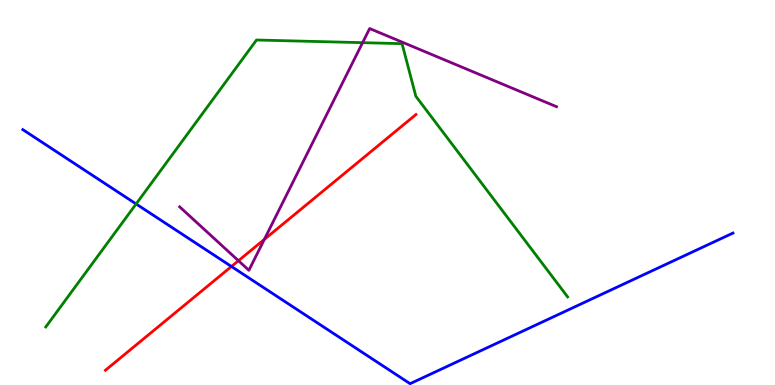[{'lines': ['blue', 'red'], 'intersections': [{'x': 2.99, 'y': 3.08}]}, {'lines': ['green', 'red'], 'intersections': []}, {'lines': ['purple', 'red'], 'intersections': [{'x': 3.08, 'y': 3.23}, {'x': 3.41, 'y': 3.78}]}, {'lines': ['blue', 'green'], 'intersections': [{'x': 1.76, 'y': 4.7}]}, {'lines': ['blue', 'purple'], 'intersections': []}, {'lines': ['green', 'purple'], 'intersections': [{'x': 4.68, 'y': 8.89}]}]